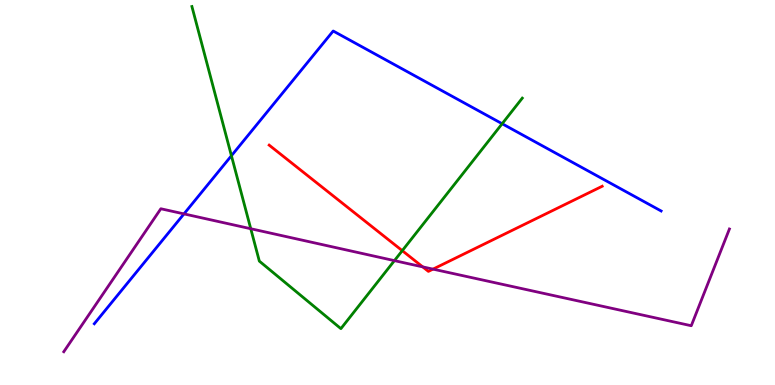[{'lines': ['blue', 'red'], 'intersections': []}, {'lines': ['green', 'red'], 'intersections': [{'x': 5.19, 'y': 3.49}]}, {'lines': ['purple', 'red'], 'intersections': [{'x': 5.45, 'y': 3.07}, {'x': 5.59, 'y': 3.01}]}, {'lines': ['blue', 'green'], 'intersections': [{'x': 2.99, 'y': 5.95}, {'x': 6.48, 'y': 6.79}]}, {'lines': ['blue', 'purple'], 'intersections': [{'x': 2.37, 'y': 4.44}]}, {'lines': ['green', 'purple'], 'intersections': [{'x': 3.24, 'y': 4.06}, {'x': 5.09, 'y': 3.23}]}]